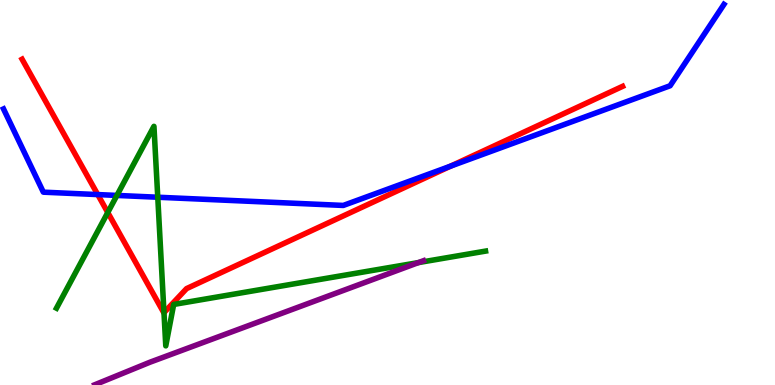[{'lines': ['blue', 'red'], 'intersections': [{'x': 1.26, 'y': 4.95}, {'x': 5.81, 'y': 5.68}]}, {'lines': ['green', 'red'], 'intersections': [{'x': 1.39, 'y': 4.48}, {'x': 2.12, 'y': 1.88}]}, {'lines': ['purple', 'red'], 'intersections': []}, {'lines': ['blue', 'green'], 'intersections': [{'x': 1.51, 'y': 4.92}, {'x': 2.04, 'y': 4.88}]}, {'lines': ['blue', 'purple'], 'intersections': []}, {'lines': ['green', 'purple'], 'intersections': [{'x': 5.4, 'y': 3.18}]}]